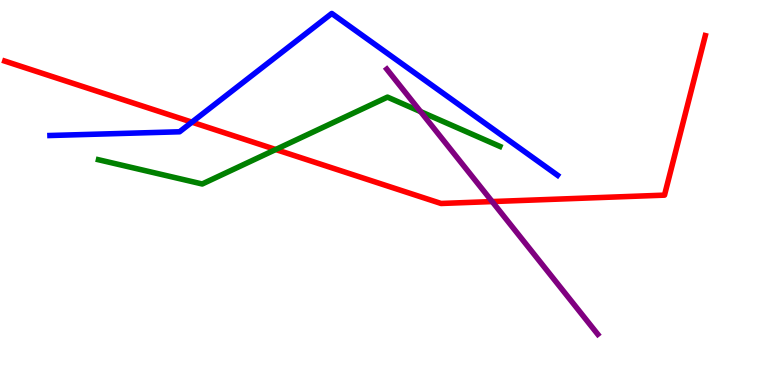[{'lines': ['blue', 'red'], 'intersections': [{'x': 2.48, 'y': 6.83}]}, {'lines': ['green', 'red'], 'intersections': [{'x': 3.56, 'y': 6.12}]}, {'lines': ['purple', 'red'], 'intersections': [{'x': 6.35, 'y': 4.76}]}, {'lines': ['blue', 'green'], 'intersections': []}, {'lines': ['blue', 'purple'], 'intersections': []}, {'lines': ['green', 'purple'], 'intersections': [{'x': 5.43, 'y': 7.1}]}]